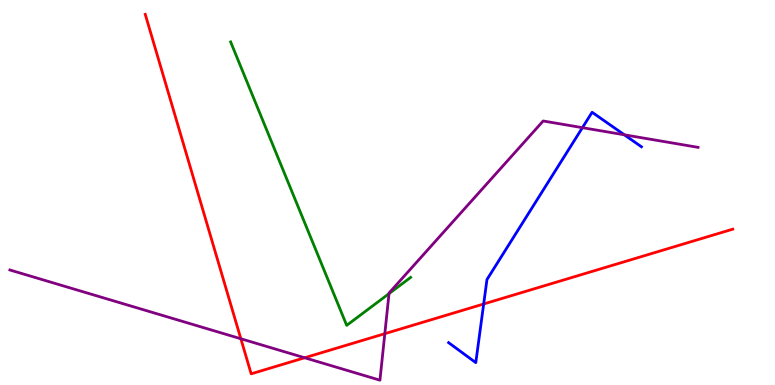[{'lines': ['blue', 'red'], 'intersections': [{'x': 6.24, 'y': 2.1}]}, {'lines': ['green', 'red'], 'intersections': []}, {'lines': ['purple', 'red'], 'intersections': [{'x': 3.11, 'y': 1.2}, {'x': 3.93, 'y': 0.708}, {'x': 4.97, 'y': 1.33}]}, {'lines': ['blue', 'green'], 'intersections': []}, {'lines': ['blue', 'purple'], 'intersections': [{'x': 7.52, 'y': 6.68}, {'x': 8.06, 'y': 6.5}]}, {'lines': ['green', 'purple'], 'intersections': [{'x': 5.02, 'y': 2.37}]}]